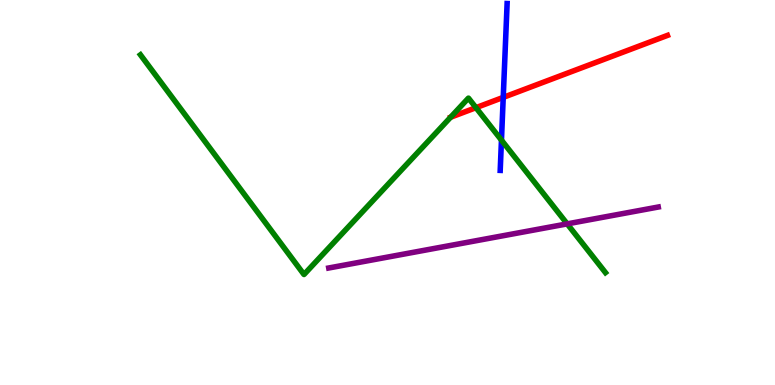[{'lines': ['blue', 'red'], 'intersections': [{'x': 6.49, 'y': 7.47}]}, {'lines': ['green', 'red'], 'intersections': [{'x': 6.14, 'y': 7.2}]}, {'lines': ['purple', 'red'], 'intersections': []}, {'lines': ['blue', 'green'], 'intersections': [{'x': 6.47, 'y': 6.36}]}, {'lines': ['blue', 'purple'], 'intersections': []}, {'lines': ['green', 'purple'], 'intersections': [{'x': 7.32, 'y': 4.19}]}]